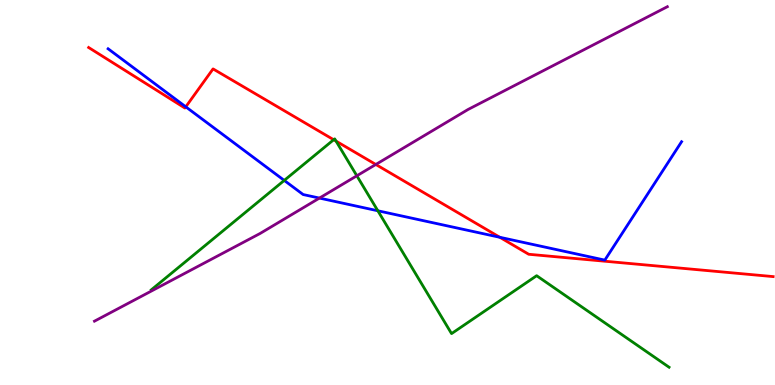[{'lines': ['blue', 'red'], 'intersections': [{'x': 2.4, 'y': 7.23}, {'x': 6.45, 'y': 3.84}]}, {'lines': ['green', 'red'], 'intersections': [{'x': 4.31, 'y': 6.37}, {'x': 4.34, 'y': 6.33}]}, {'lines': ['purple', 'red'], 'intersections': [{'x': 4.85, 'y': 5.73}]}, {'lines': ['blue', 'green'], 'intersections': [{'x': 3.67, 'y': 5.31}, {'x': 4.88, 'y': 4.53}]}, {'lines': ['blue', 'purple'], 'intersections': [{'x': 4.12, 'y': 4.86}]}, {'lines': ['green', 'purple'], 'intersections': [{'x': 4.6, 'y': 5.43}]}]